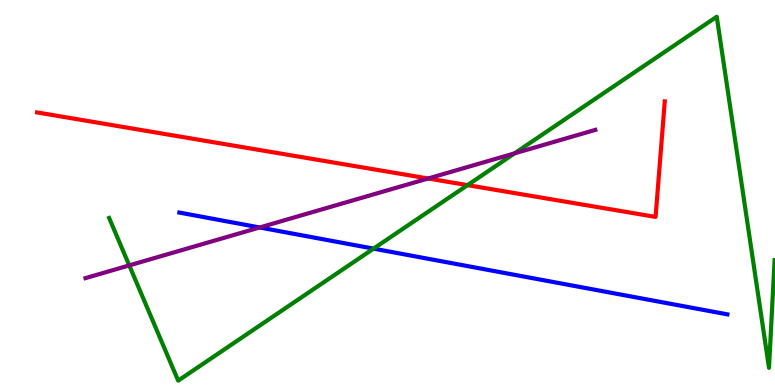[{'lines': ['blue', 'red'], 'intersections': []}, {'lines': ['green', 'red'], 'intersections': [{'x': 6.03, 'y': 5.19}]}, {'lines': ['purple', 'red'], 'intersections': [{'x': 5.52, 'y': 5.36}]}, {'lines': ['blue', 'green'], 'intersections': [{'x': 4.82, 'y': 3.54}]}, {'lines': ['blue', 'purple'], 'intersections': [{'x': 3.35, 'y': 4.09}]}, {'lines': ['green', 'purple'], 'intersections': [{'x': 1.67, 'y': 3.11}, {'x': 6.64, 'y': 6.02}]}]